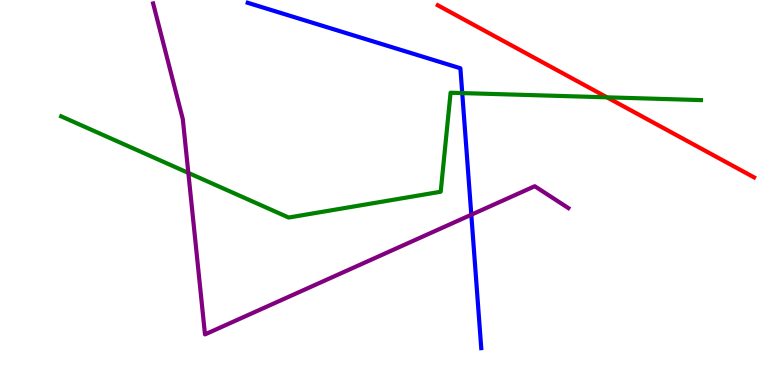[{'lines': ['blue', 'red'], 'intersections': []}, {'lines': ['green', 'red'], 'intersections': [{'x': 7.83, 'y': 7.47}]}, {'lines': ['purple', 'red'], 'intersections': []}, {'lines': ['blue', 'green'], 'intersections': [{'x': 5.96, 'y': 7.58}]}, {'lines': ['blue', 'purple'], 'intersections': [{'x': 6.08, 'y': 4.42}]}, {'lines': ['green', 'purple'], 'intersections': [{'x': 2.43, 'y': 5.51}]}]